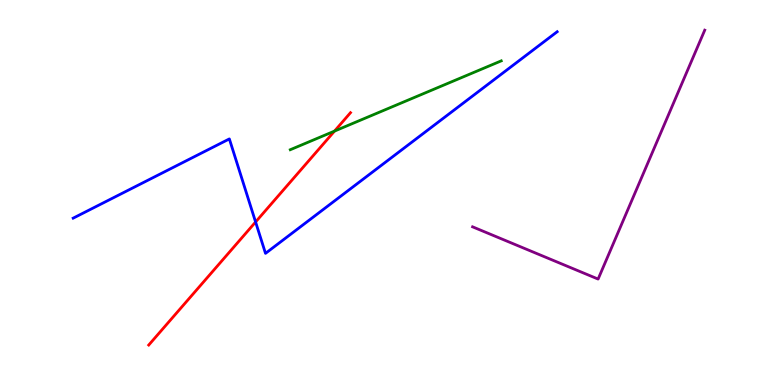[{'lines': ['blue', 'red'], 'intersections': [{'x': 3.3, 'y': 4.23}]}, {'lines': ['green', 'red'], 'intersections': [{'x': 4.32, 'y': 6.6}]}, {'lines': ['purple', 'red'], 'intersections': []}, {'lines': ['blue', 'green'], 'intersections': []}, {'lines': ['blue', 'purple'], 'intersections': []}, {'lines': ['green', 'purple'], 'intersections': []}]